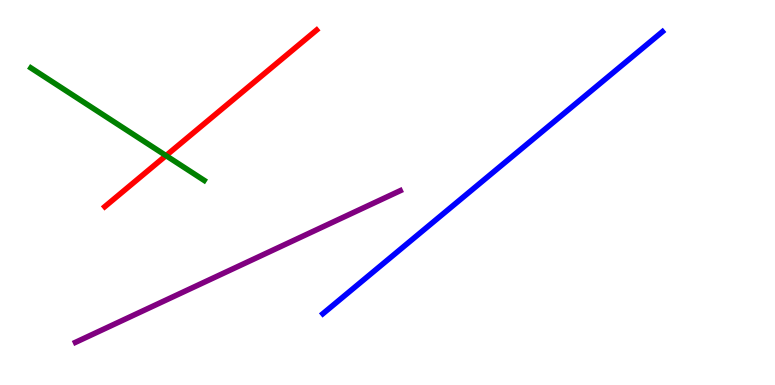[{'lines': ['blue', 'red'], 'intersections': []}, {'lines': ['green', 'red'], 'intersections': [{'x': 2.14, 'y': 5.96}]}, {'lines': ['purple', 'red'], 'intersections': []}, {'lines': ['blue', 'green'], 'intersections': []}, {'lines': ['blue', 'purple'], 'intersections': []}, {'lines': ['green', 'purple'], 'intersections': []}]